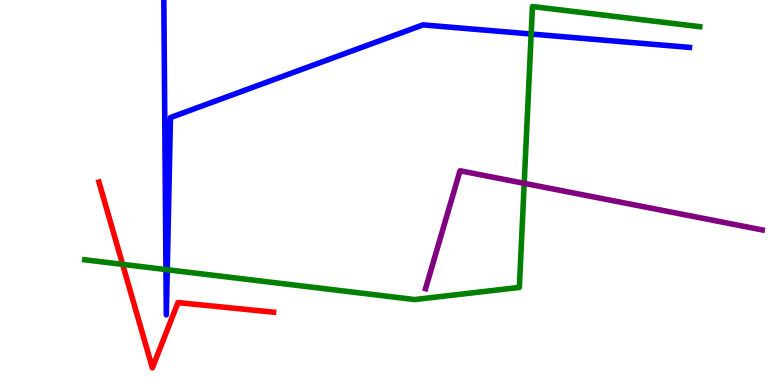[{'lines': ['blue', 'red'], 'intersections': []}, {'lines': ['green', 'red'], 'intersections': [{'x': 1.58, 'y': 3.13}]}, {'lines': ['purple', 'red'], 'intersections': []}, {'lines': ['blue', 'green'], 'intersections': [{'x': 2.14, 'y': 3.0}, {'x': 2.16, 'y': 2.99}, {'x': 6.85, 'y': 9.12}]}, {'lines': ['blue', 'purple'], 'intersections': []}, {'lines': ['green', 'purple'], 'intersections': [{'x': 6.76, 'y': 5.24}]}]